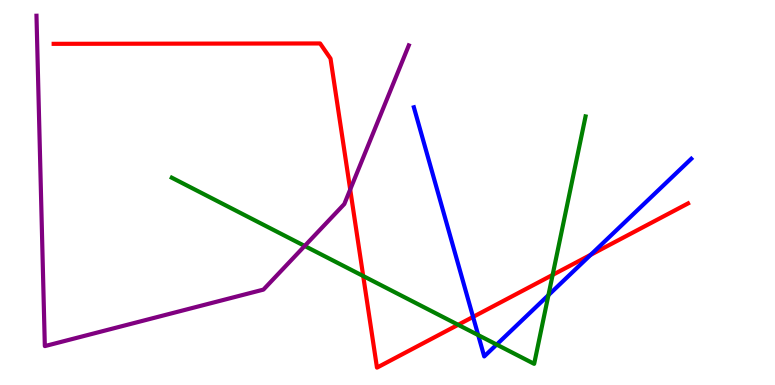[{'lines': ['blue', 'red'], 'intersections': [{'x': 6.1, 'y': 1.77}, {'x': 7.62, 'y': 3.38}]}, {'lines': ['green', 'red'], 'intersections': [{'x': 4.69, 'y': 2.83}, {'x': 5.91, 'y': 1.56}, {'x': 7.13, 'y': 2.86}]}, {'lines': ['purple', 'red'], 'intersections': [{'x': 4.52, 'y': 5.08}]}, {'lines': ['blue', 'green'], 'intersections': [{'x': 6.17, 'y': 1.3}, {'x': 6.41, 'y': 1.05}, {'x': 7.08, 'y': 2.33}]}, {'lines': ['blue', 'purple'], 'intersections': []}, {'lines': ['green', 'purple'], 'intersections': [{'x': 3.93, 'y': 3.61}]}]